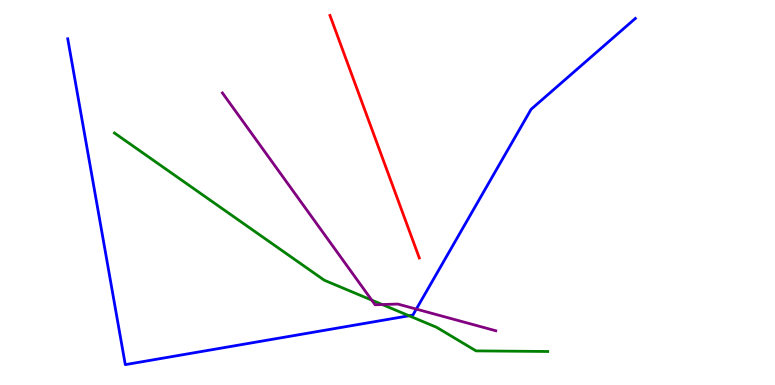[{'lines': ['blue', 'red'], 'intersections': []}, {'lines': ['green', 'red'], 'intersections': []}, {'lines': ['purple', 'red'], 'intersections': []}, {'lines': ['blue', 'green'], 'intersections': [{'x': 5.28, 'y': 1.8}]}, {'lines': ['blue', 'purple'], 'intersections': [{'x': 5.37, 'y': 1.97}]}, {'lines': ['green', 'purple'], 'intersections': [{'x': 4.8, 'y': 2.2}, {'x': 4.93, 'y': 2.09}]}]